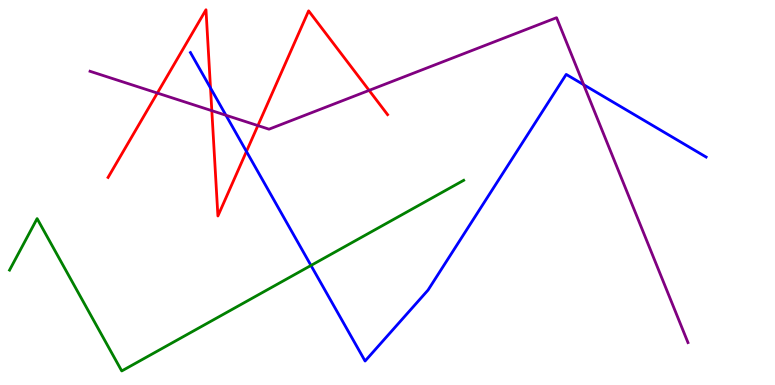[{'lines': ['blue', 'red'], 'intersections': [{'x': 2.72, 'y': 7.71}, {'x': 3.18, 'y': 6.07}]}, {'lines': ['green', 'red'], 'intersections': []}, {'lines': ['purple', 'red'], 'intersections': [{'x': 2.03, 'y': 7.58}, {'x': 2.73, 'y': 7.13}, {'x': 3.33, 'y': 6.74}, {'x': 4.76, 'y': 7.65}]}, {'lines': ['blue', 'green'], 'intersections': [{'x': 4.01, 'y': 3.11}]}, {'lines': ['blue', 'purple'], 'intersections': [{'x': 2.92, 'y': 7.01}, {'x': 7.53, 'y': 7.8}]}, {'lines': ['green', 'purple'], 'intersections': []}]